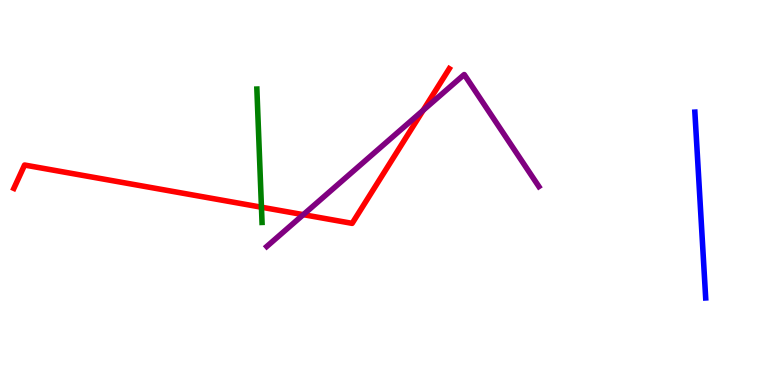[{'lines': ['blue', 'red'], 'intersections': []}, {'lines': ['green', 'red'], 'intersections': [{'x': 3.37, 'y': 4.62}]}, {'lines': ['purple', 'red'], 'intersections': [{'x': 3.91, 'y': 4.42}, {'x': 5.46, 'y': 7.13}]}, {'lines': ['blue', 'green'], 'intersections': []}, {'lines': ['blue', 'purple'], 'intersections': []}, {'lines': ['green', 'purple'], 'intersections': []}]